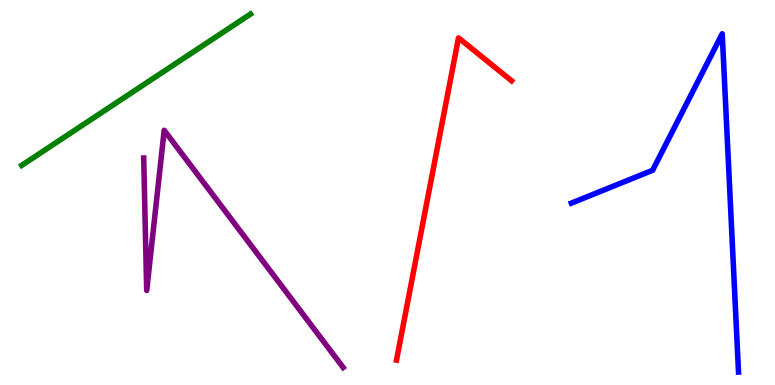[{'lines': ['blue', 'red'], 'intersections': []}, {'lines': ['green', 'red'], 'intersections': []}, {'lines': ['purple', 'red'], 'intersections': []}, {'lines': ['blue', 'green'], 'intersections': []}, {'lines': ['blue', 'purple'], 'intersections': []}, {'lines': ['green', 'purple'], 'intersections': []}]